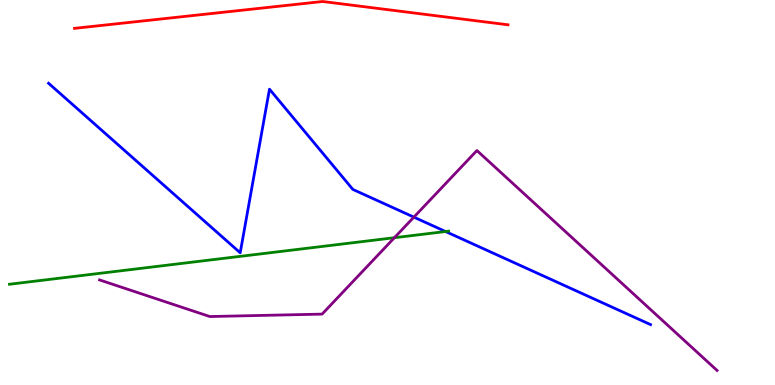[{'lines': ['blue', 'red'], 'intersections': []}, {'lines': ['green', 'red'], 'intersections': []}, {'lines': ['purple', 'red'], 'intersections': []}, {'lines': ['blue', 'green'], 'intersections': [{'x': 5.75, 'y': 3.99}]}, {'lines': ['blue', 'purple'], 'intersections': [{'x': 5.34, 'y': 4.36}]}, {'lines': ['green', 'purple'], 'intersections': [{'x': 5.09, 'y': 3.83}]}]